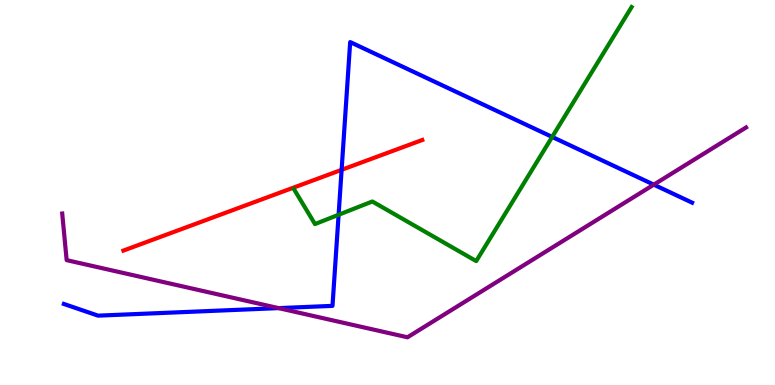[{'lines': ['blue', 'red'], 'intersections': [{'x': 4.41, 'y': 5.59}]}, {'lines': ['green', 'red'], 'intersections': []}, {'lines': ['purple', 'red'], 'intersections': []}, {'lines': ['blue', 'green'], 'intersections': [{'x': 4.37, 'y': 4.42}, {'x': 7.12, 'y': 6.44}]}, {'lines': ['blue', 'purple'], 'intersections': [{'x': 3.59, 'y': 2.0}, {'x': 8.44, 'y': 5.2}]}, {'lines': ['green', 'purple'], 'intersections': []}]